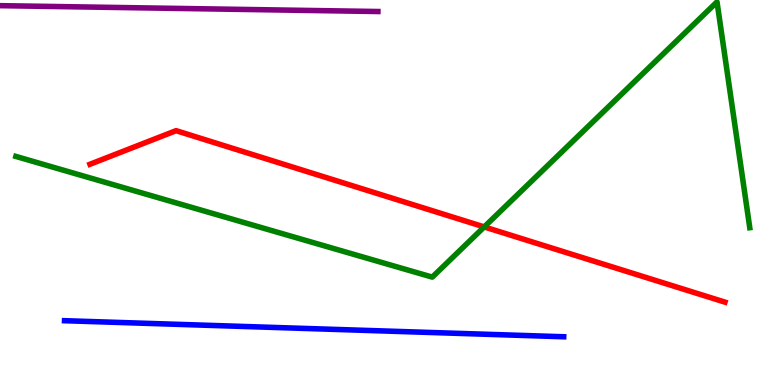[{'lines': ['blue', 'red'], 'intersections': []}, {'lines': ['green', 'red'], 'intersections': [{'x': 6.25, 'y': 4.11}]}, {'lines': ['purple', 'red'], 'intersections': []}, {'lines': ['blue', 'green'], 'intersections': []}, {'lines': ['blue', 'purple'], 'intersections': []}, {'lines': ['green', 'purple'], 'intersections': []}]